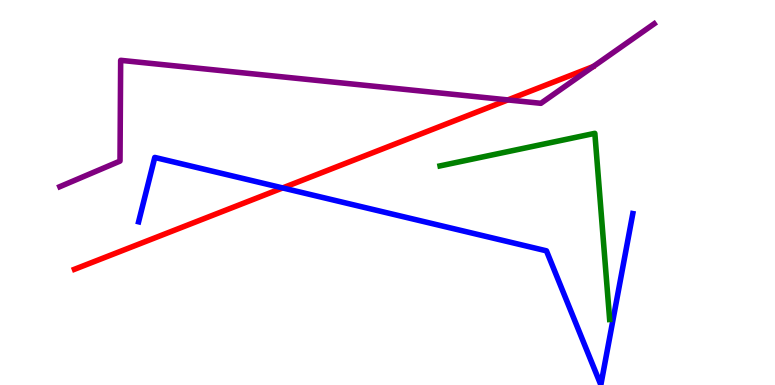[{'lines': ['blue', 'red'], 'intersections': [{'x': 3.65, 'y': 5.12}]}, {'lines': ['green', 'red'], 'intersections': []}, {'lines': ['purple', 'red'], 'intersections': [{'x': 6.55, 'y': 7.4}]}, {'lines': ['blue', 'green'], 'intersections': []}, {'lines': ['blue', 'purple'], 'intersections': []}, {'lines': ['green', 'purple'], 'intersections': []}]